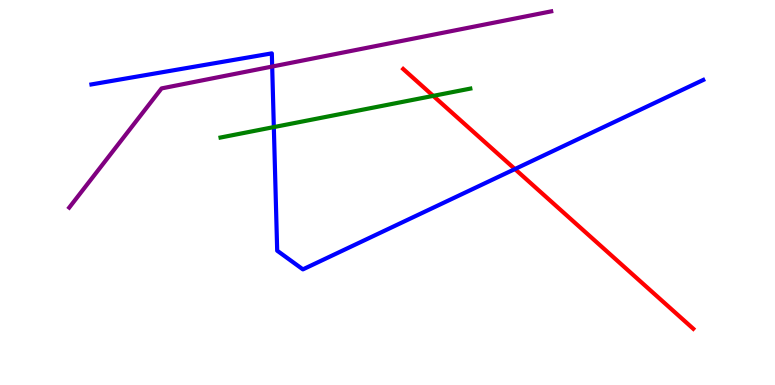[{'lines': ['blue', 'red'], 'intersections': [{'x': 6.64, 'y': 5.61}]}, {'lines': ['green', 'red'], 'intersections': [{'x': 5.59, 'y': 7.51}]}, {'lines': ['purple', 'red'], 'intersections': []}, {'lines': ['blue', 'green'], 'intersections': [{'x': 3.53, 'y': 6.7}]}, {'lines': ['blue', 'purple'], 'intersections': [{'x': 3.51, 'y': 8.27}]}, {'lines': ['green', 'purple'], 'intersections': []}]